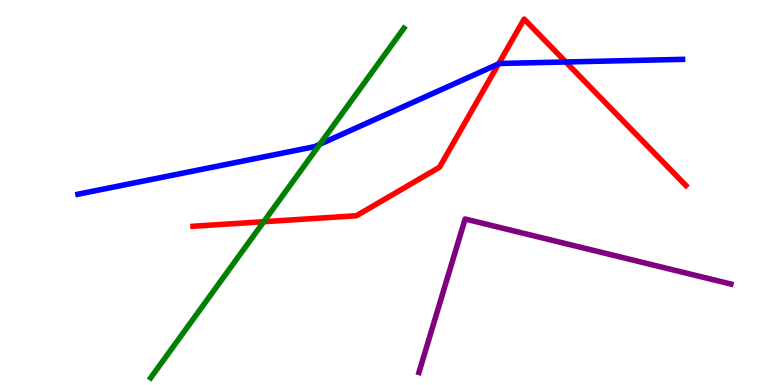[{'lines': ['blue', 'red'], 'intersections': [{'x': 6.43, 'y': 8.34}, {'x': 7.3, 'y': 8.39}]}, {'lines': ['green', 'red'], 'intersections': [{'x': 3.4, 'y': 4.24}]}, {'lines': ['purple', 'red'], 'intersections': []}, {'lines': ['blue', 'green'], 'intersections': [{'x': 4.13, 'y': 6.25}]}, {'lines': ['blue', 'purple'], 'intersections': []}, {'lines': ['green', 'purple'], 'intersections': []}]